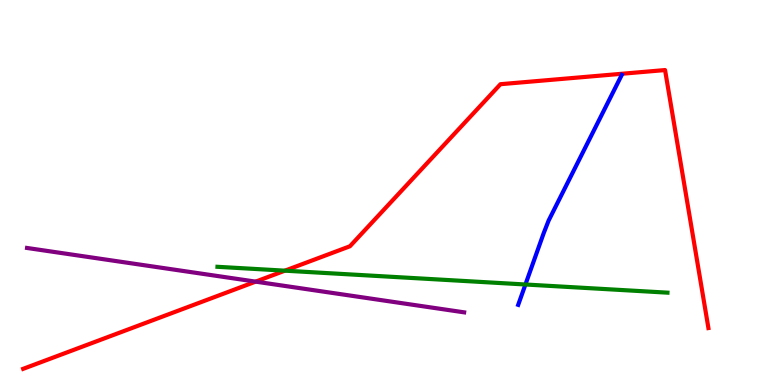[{'lines': ['blue', 'red'], 'intersections': []}, {'lines': ['green', 'red'], 'intersections': [{'x': 3.68, 'y': 2.97}]}, {'lines': ['purple', 'red'], 'intersections': [{'x': 3.3, 'y': 2.68}]}, {'lines': ['blue', 'green'], 'intersections': [{'x': 6.78, 'y': 2.61}]}, {'lines': ['blue', 'purple'], 'intersections': []}, {'lines': ['green', 'purple'], 'intersections': []}]